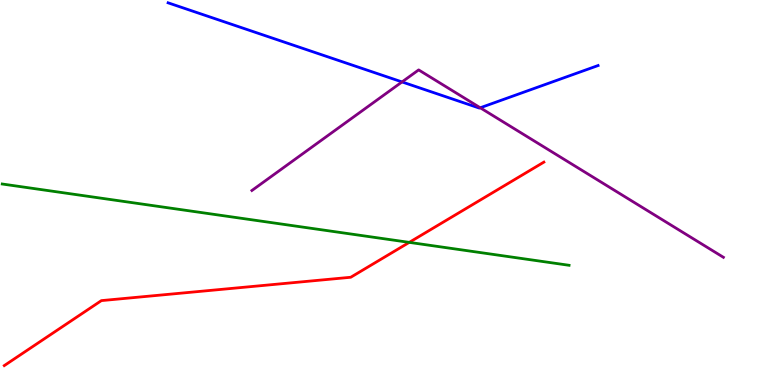[{'lines': ['blue', 'red'], 'intersections': []}, {'lines': ['green', 'red'], 'intersections': [{'x': 5.28, 'y': 3.7}]}, {'lines': ['purple', 'red'], 'intersections': []}, {'lines': ['blue', 'green'], 'intersections': []}, {'lines': ['blue', 'purple'], 'intersections': [{'x': 5.19, 'y': 7.87}, {'x': 6.2, 'y': 7.2}]}, {'lines': ['green', 'purple'], 'intersections': []}]